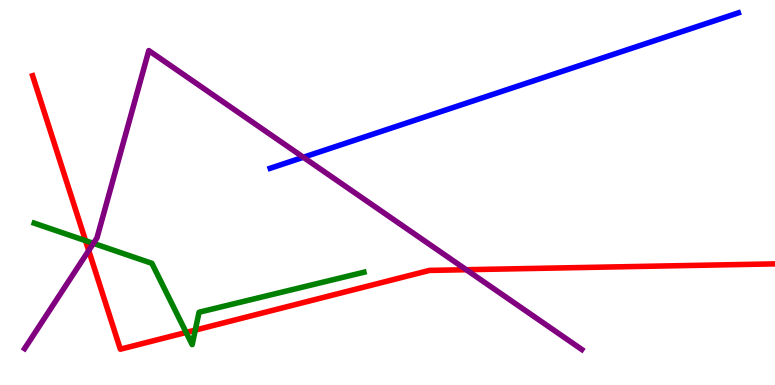[{'lines': ['blue', 'red'], 'intersections': []}, {'lines': ['green', 'red'], 'intersections': [{'x': 1.1, 'y': 3.75}, {'x': 2.4, 'y': 1.37}, {'x': 2.52, 'y': 1.43}]}, {'lines': ['purple', 'red'], 'intersections': [{'x': 1.14, 'y': 3.49}, {'x': 6.02, 'y': 2.99}]}, {'lines': ['blue', 'green'], 'intersections': []}, {'lines': ['blue', 'purple'], 'intersections': [{'x': 3.91, 'y': 5.91}]}, {'lines': ['green', 'purple'], 'intersections': [{'x': 1.21, 'y': 3.68}]}]